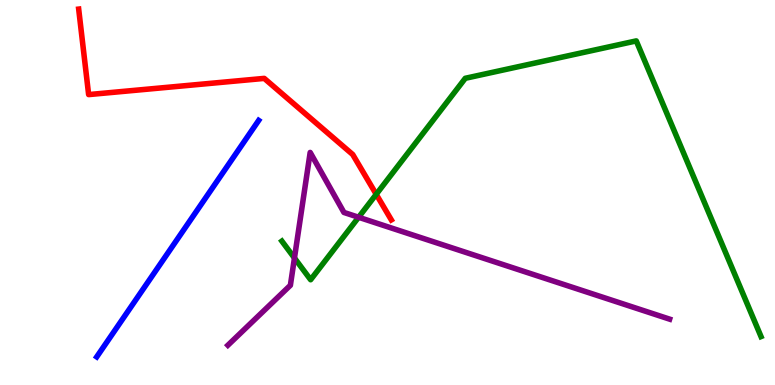[{'lines': ['blue', 'red'], 'intersections': []}, {'lines': ['green', 'red'], 'intersections': [{'x': 4.85, 'y': 4.95}]}, {'lines': ['purple', 'red'], 'intersections': []}, {'lines': ['blue', 'green'], 'intersections': []}, {'lines': ['blue', 'purple'], 'intersections': []}, {'lines': ['green', 'purple'], 'intersections': [{'x': 3.8, 'y': 3.3}, {'x': 4.63, 'y': 4.36}]}]